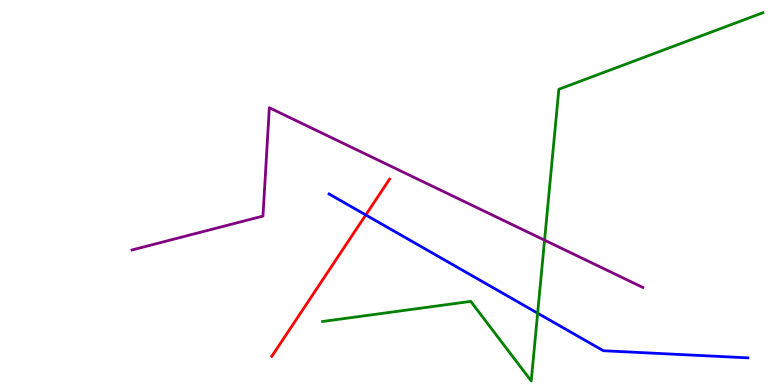[{'lines': ['blue', 'red'], 'intersections': [{'x': 4.72, 'y': 4.42}]}, {'lines': ['green', 'red'], 'intersections': []}, {'lines': ['purple', 'red'], 'intersections': []}, {'lines': ['blue', 'green'], 'intersections': [{'x': 6.94, 'y': 1.87}]}, {'lines': ['blue', 'purple'], 'intersections': []}, {'lines': ['green', 'purple'], 'intersections': [{'x': 7.03, 'y': 3.76}]}]